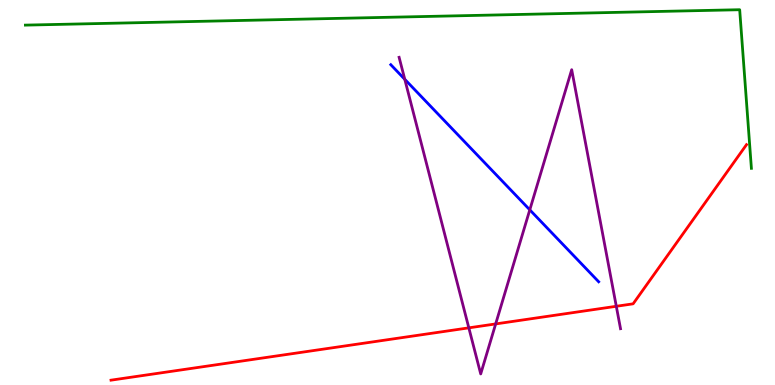[{'lines': ['blue', 'red'], 'intersections': []}, {'lines': ['green', 'red'], 'intersections': []}, {'lines': ['purple', 'red'], 'intersections': [{'x': 6.05, 'y': 1.48}, {'x': 6.4, 'y': 1.59}, {'x': 7.95, 'y': 2.04}]}, {'lines': ['blue', 'green'], 'intersections': []}, {'lines': ['blue', 'purple'], 'intersections': [{'x': 5.22, 'y': 7.94}, {'x': 6.84, 'y': 4.55}]}, {'lines': ['green', 'purple'], 'intersections': []}]